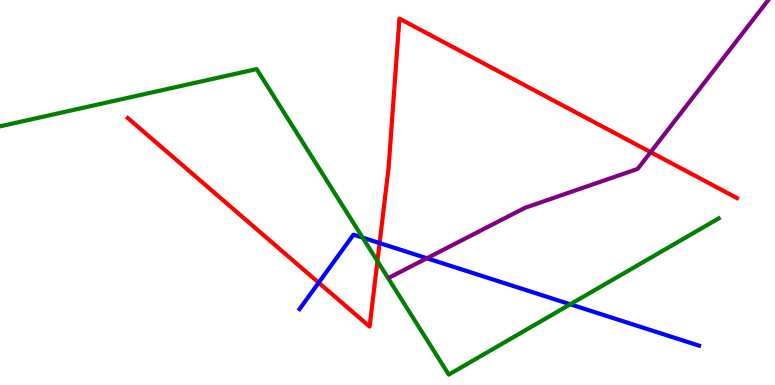[{'lines': ['blue', 'red'], 'intersections': [{'x': 4.11, 'y': 2.66}, {'x': 4.9, 'y': 3.69}]}, {'lines': ['green', 'red'], 'intersections': [{'x': 4.87, 'y': 3.22}]}, {'lines': ['purple', 'red'], 'intersections': [{'x': 8.4, 'y': 6.05}]}, {'lines': ['blue', 'green'], 'intersections': [{'x': 4.68, 'y': 3.83}, {'x': 7.36, 'y': 2.1}]}, {'lines': ['blue', 'purple'], 'intersections': [{'x': 5.51, 'y': 3.29}]}, {'lines': ['green', 'purple'], 'intersections': []}]